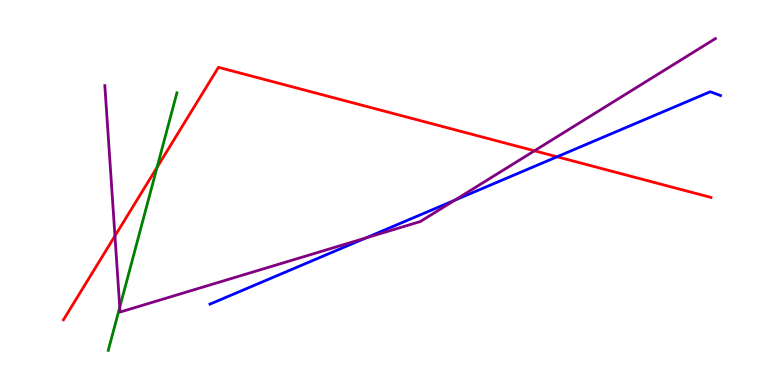[{'lines': ['blue', 'red'], 'intersections': [{'x': 7.19, 'y': 5.93}]}, {'lines': ['green', 'red'], 'intersections': [{'x': 2.03, 'y': 5.65}]}, {'lines': ['purple', 'red'], 'intersections': [{'x': 1.48, 'y': 3.87}, {'x': 6.9, 'y': 6.08}]}, {'lines': ['blue', 'green'], 'intersections': []}, {'lines': ['blue', 'purple'], 'intersections': [{'x': 4.72, 'y': 3.82}, {'x': 5.87, 'y': 4.8}]}, {'lines': ['green', 'purple'], 'intersections': [{'x': 1.55, 'y': 2.02}]}]